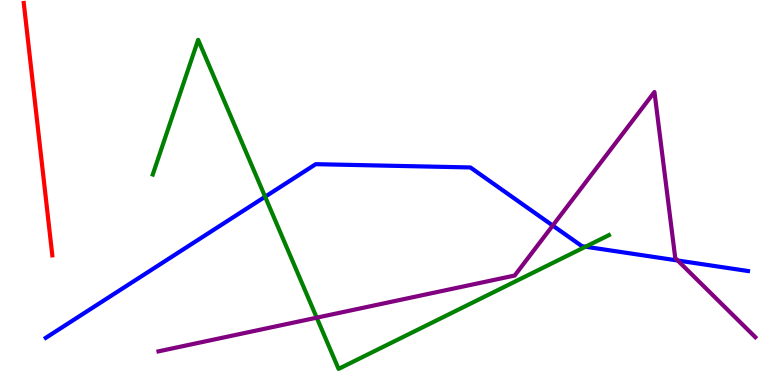[{'lines': ['blue', 'red'], 'intersections': []}, {'lines': ['green', 'red'], 'intersections': []}, {'lines': ['purple', 'red'], 'intersections': []}, {'lines': ['blue', 'green'], 'intersections': [{'x': 3.42, 'y': 4.89}, {'x': 7.56, 'y': 3.59}]}, {'lines': ['blue', 'purple'], 'intersections': [{'x': 7.13, 'y': 4.14}, {'x': 8.74, 'y': 3.23}]}, {'lines': ['green', 'purple'], 'intersections': [{'x': 4.09, 'y': 1.75}]}]